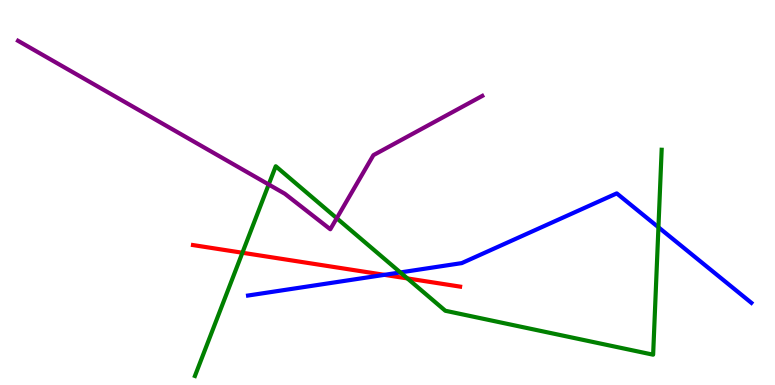[{'lines': ['blue', 'red'], 'intersections': [{'x': 4.96, 'y': 2.86}]}, {'lines': ['green', 'red'], 'intersections': [{'x': 3.13, 'y': 3.44}, {'x': 5.26, 'y': 2.77}]}, {'lines': ['purple', 'red'], 'intersections': []}, {'lines': ['blue', 'green'], 'intersections': [{'x': 5.17, 'y': 2.92}, {'x': 8.5, 'y': 4.1}]}, {'lines': ['blue', 'purple'], 'intersections': []}, {'lines': ['green', 'purple'], 'intersections': [{'x': 3.47, 'y': 5.21}, {'x': 4.34, 'y': 4.33}]}]